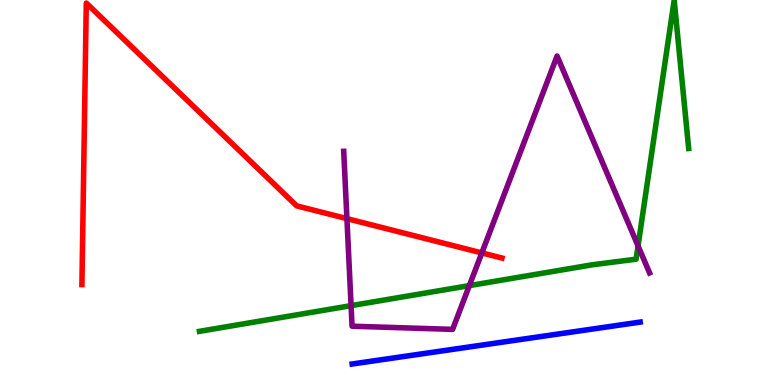[{'lines': ['blue', 'red'], 'intersections': []}, {'lines': ['green', 'red'], 'intersections': []}, {'lines': ['purple', 'red'], 'intersections': [{'x': 4.48, 'y': 4.32}, {'x': 6.22, 'y': 3.43}]}, {'lines': ['blue', 'green'], 'intersections': []}, {'lines': ['blue', 'purple'], 'intersections': []}, {'lines': ['green', 'purple'], 'intersections': [{'x': 4.53, 'y': 2.06}, {'x': 6.06, 'y': 2.58}, {'x': 8.23, 'y': 3.61}]}]